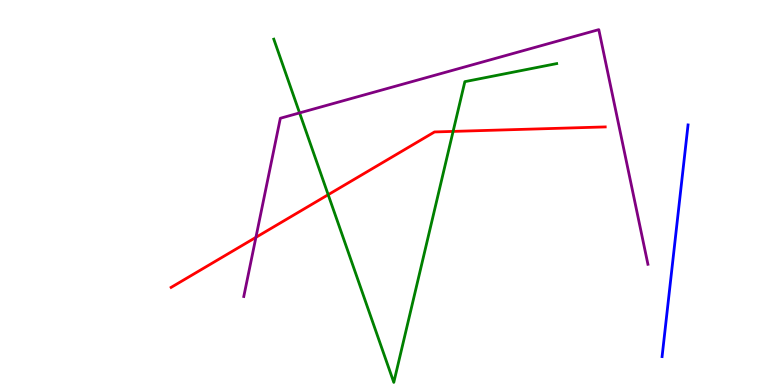[{'lines': ['blue', 'red'], 'intersections': []}, {'lines': ['green', 'red'], 'intersections': [{'x': 4.23, 'y': 4.94}, {'x': 5.85, 'y': 6.59}]}, {'lines': ['purple', 'red'], 'intersections': [{'x': 3.3, 'y': 3.84}]}, {'lines': ['blue', 'green'], 'intersections': []}, {'lines': ['blue', 'purple'], 'intersections': []}, {'lines': ['green', 'purple'], 'intersections': [{'x': 3.87, 'y': 7.07}]}]